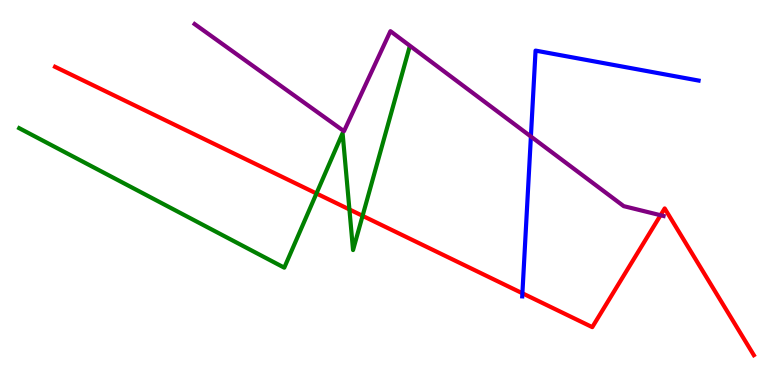[{'lines': ['blue', 'red'], 'intersections': [{'x': 6.74, 'y': 2.38}]}, {'lines': ['green', 'red'], 'intersections': [{'x': 4.08, 'y': 4.97}, {'x': 4.51, 'y': 4.56}, {'x': 4.68, 'y': 4.39}]}, {'lines': ['purple', 'red'], 'intersections': [{'x': 8.52, 'y': 4.41}]}, {'lines': ['blue', 'green'], 'intersections': []}, {'lines': ['blue', 'purple'], 'intersections': [{'x': 6.85, 'y': 6.45}]}, {'lines': ['green', 'purple'], 'intersections': []}]